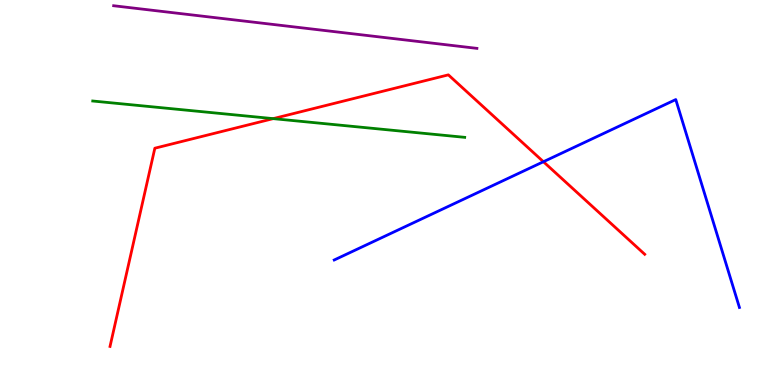[{'lines': ['blue', 'red'], 'intersections': [{'x': 7.01, 'y': 5.8}]}, {'lines': ['green', 'red'], 'intersections': [{'x': 3.53, 'y': 6.92}]}, {'lines': ['purple', 'red'], 'intersections': []}, {'lines': ['blue', 'green'], 'intersections': []}, {'lines': ['blue', 'purple'], 'intersections': []}, {'lines': ['green', 'purple'], 'intersections': []}]